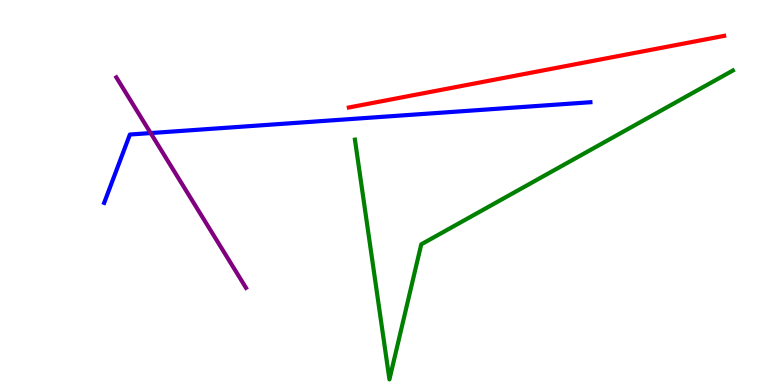[{'lines': ['blue', 'red'], 'intersections': []}, {'lines': ['green', 'red'], 'intersections': []}, {'lines': ['purple', 'red'], 'intersections': []}, {'lines': ['blue', 'green'], 'intersections': []}, {'lines': ['blue', 'purple'], 'intersections': [{'x': 1.94, 'y': 6.54}]}, {'lines': ['green', 'purple'], 'intersections': []}]